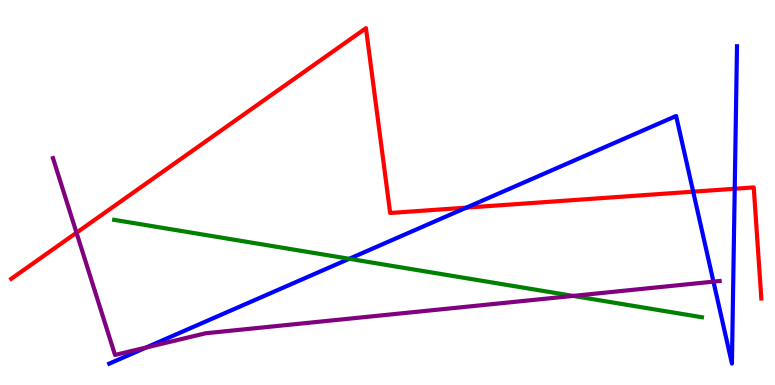[{'lines': ['blue', 'red'], 'intersections': [{'x': 6.02, 'y': 4.61}, {'x': 8.94, 'y': 5.02}, {'x': 9.48, 'y': 5.1}]}, {'lines': ['green', 'red'], 'intersections': []}, {'lines': ['purple', 'red'], 'intersections': [{'x': 0.987, 'y': 3.96}]}, {'lines': ['blue', 'green'], 'intersections': [{'x': 4.51, 'y': 3.28}]}, {'lines': ['blue', 'purple'], 'intersections': [{'x': 1.89, 'y': 0.974}, {'x': 9.21, 'y': 2.68}]}, {'lines': ['green', 'purple'], 'intersections': [{'x': 7.4, 'y': 2.31}]}]